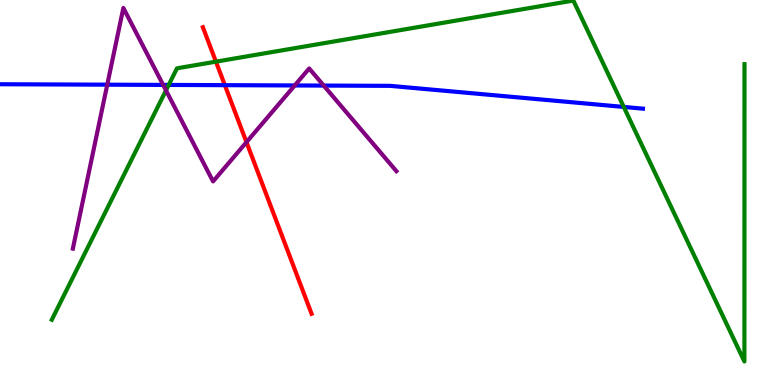[{'lines': ['blue', 'red'], 'intersections': [{'x': 2.9, 'y': 7.79}]}, {'lines': ['green', 'red'], 'intersections': [{'x': 2.79, 'y': 8.4}]}, {'lines': ['purple', 'red'], 'intersections': [{'x': 3.18, 'y': 6.31}]}, {'lines': ['blue', 'green'], 'intersections': [{'x': 2.18, 'y': 7.79}, {'x': 8.05, 'y': 7.22}]}, {'lines': ['blue', 'purple'], 'intersections': [{'x': 1.38, 'y': 7.8}, {'x': 2.11, 'y': 7.79}, {'x': 3.8, 'y': 7.78}, {'x': 4.18, 'y': 7.78}]}, {'lines': ['green', 'purple'], 'intersections': [{'x': 2.14, 'y': 7.65}]}]